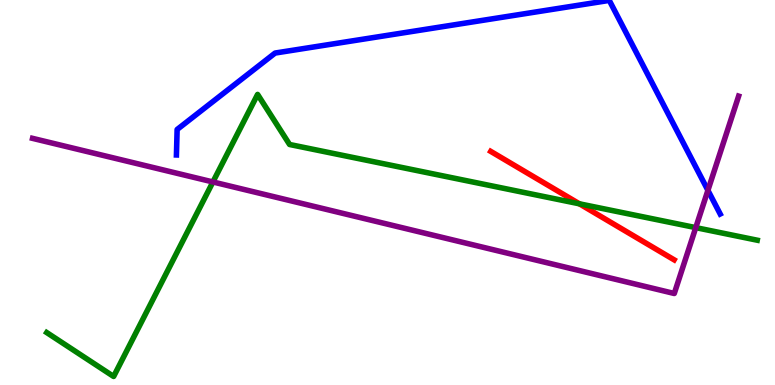[{'lines': ['blue', 'red'], 'intersections': []}, {'lines': ['green', 'red'], 'intersections': [{'x': 7.48, 'y': 4.71}]}, {'lines': ['purple', 'red'], 'intersections': []}, {'lines': ['blue', 'green'], 'intersections': []}, {'lines': ['blue', 'purple'], 'intersections': [{'x': 9.13, 'y': 5.06}]}, {'lines': ['green', 'purple'], 'intersections': [{'x': 2.75, 'y': 5.27}, {'x': 8.98, 'y': 4.09}]}]